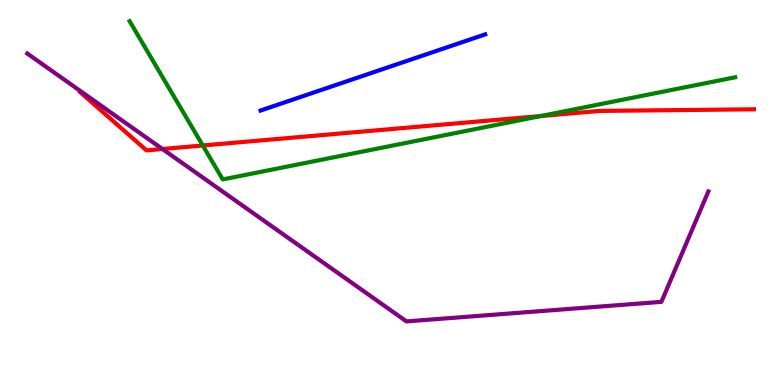[{'lines': ['blue', 'red'], 'intersections': []}, {'lines': ['green', 'red'], 'intersections': [{'x': 2.62, 'y': 6.22}, {'x': 6.98, 'y': 6.99}]}, {'lines': ['purple', 'red'], 'intersections': [{'x': 2.1, 'y': 6.13}]}, {'lines': ['blue', 'green'], 'intersections': []}, {'lines': ['blue', 'purple'], 'intersections': []}, {'lines': ['green', 'purple'], 'intersections': []}]